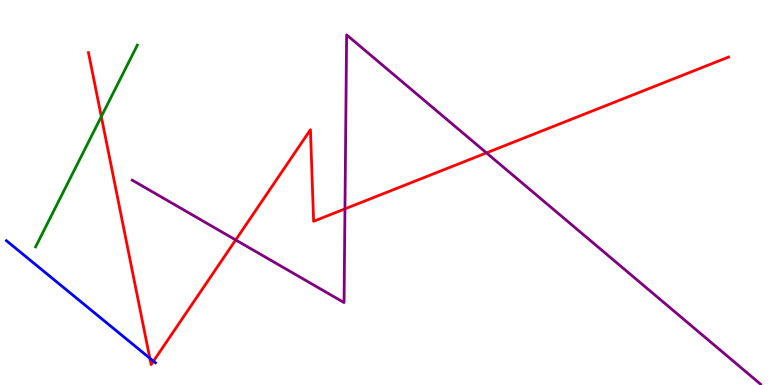[{'lines': ['blue', 'red'], 'intersections': [{'x': 1.93, 'y': 0.696}, {'x': 1.98, 'y': 0.619}]}, {'lines': ['green', 'red'], 'intersections': [{'x': 1.31, 'y': 6.97}]}, {'lines': ['purple', 'red'], 'intersections': [{'x': 3.04, 'y': 3.77}, {'x': 4.45, 'y': 4.57}, {'x': 6.28, 'y': 6.03}]}, {'lines': ['blue', 'green'], 'intersections': []}, {'lines': ['blue', 'purple'], 'intersections': []}, {'lines': ['green', 'purple'], 'intersections': []}]